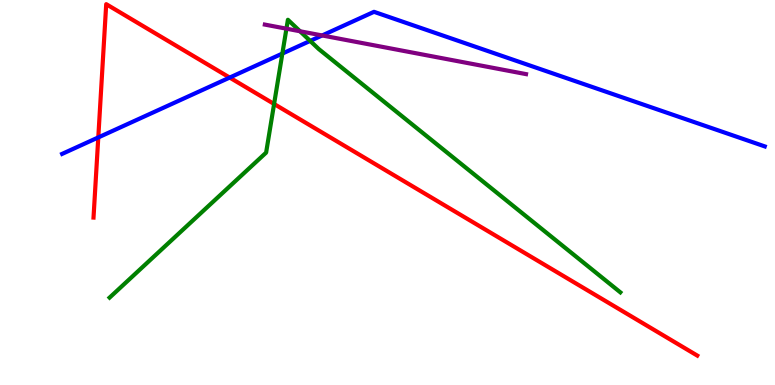[{'lines': ['blue', 'red'], 'intersections': [{'x': 1.27, 'y': 6.43}, {'x': 2.96, 'y': 7.99}]}, {'lines': ['green', 'red'], 'intersections': [{'x': 3.54, 'y': 7.3}]}, {'lines': ['purple', 'red'], 'intersections': []}, {'lines': ['blue', 'green'], 'intersections': [{'x': 3.64, 'y': 8.61}, {'x': 4.0, 'y': 8.94}]}, {'lines': ['blue', 'purple'], 'intersections': [{'x': 4.16, 'y': 9.08}]}, {'lines': ['green', 'purple'], 'intersections': [{'x': 3.7, 'y': 9.25}, {'x': 3.87, 'y': 9.19}]}]